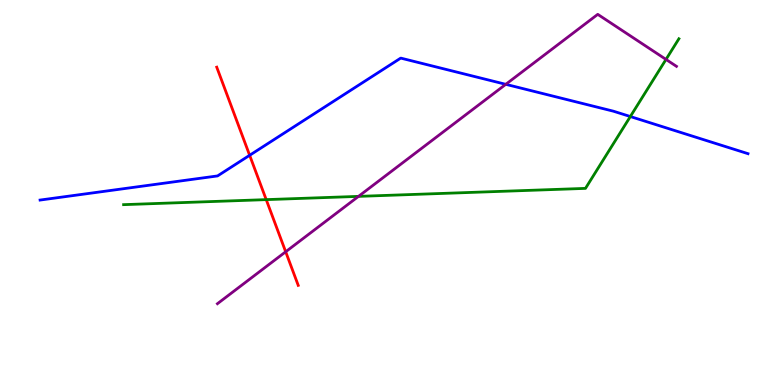[{'lines': ['blue', 'red'], 'intersections': [{'x': 3.22, 'y': 5.97}]}, {'lines': ['green', 'red'], 'intersections': [{'x': 3.43, 'y': 4.81}]}, {'lines': ['purple', 'red'], 'intersections': [{'x': 3.69, 'y': 3.46}]}, {'lines': ['blue', 'green'], 'intersections': [{'x': 8.13, 'y': 6.97}]}, {'lines': ['blue', 'purple'], 'intersections': [{'x': 6.53, 'y': 7.81}]}, {'lines': ['green', 'purple'], 'intersections': [{'x': 4.63, 'y': 4.9}, {'x': 8.59, 'y': 8.46}]}]